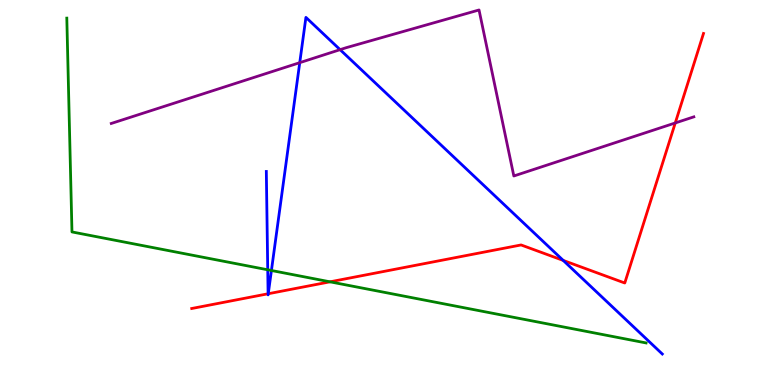[{'lines': ['blue', 'red'], 'intersections': [{'x': 3.46, 'y': 2.37}, {'x': 3.46, 'y': 2.37}, {'x': 7.27, 'y': 3.24}]}, {'lines': ['green', 'red'], 'intersections': [{'x': 4.26, 'y': 2.68}]}, {'lines': ['purple', 'red'], 'intersections': [{'x': 8.71, 'y': 6.81}]}, {'lines': ['blue', 'green'], 'intersections': [{'x': 3.45, 'y': 2.99}, {'x': 3.5, 'y': 2.97}]}, {'lines': ['blue', 'purple'], 'intersections': [{'x': 3.87, 'y': 8.37}, {'x': 4.39, 'y': 8.71}]}, {'lines': ['green', 'purple'], 'intersections': []}]